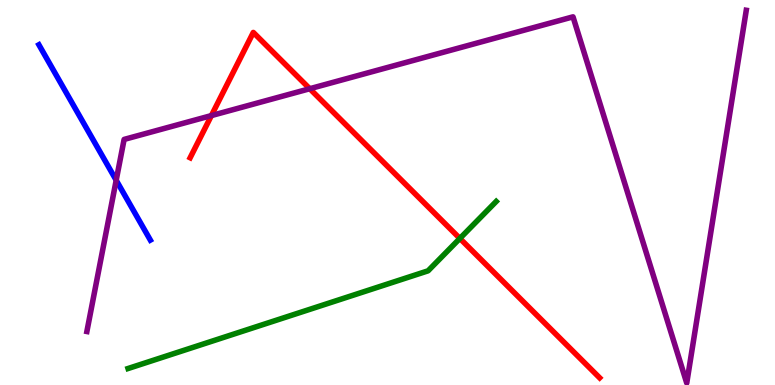[{'lines': ['blue', 'red'], 'intersections': []}, {'lines': ['green', 'red'], 'intersections': [{'x': 5.93, 'y': 3.81}]}, {'lines': ['purple', 'red'], 'intersections': [{'x': 2.73, 'y': 7.0}, {'x': 4.0, 'y': 7.7}]}, {'lines': ['blue', 'green'], 'intersections': []}, {'lines': ['blue', 'purple'], 'intersections': [{'x': 1.5, 'y': 5.32}]}, {'lines': ['green', 'purple'], 'intersections': []}]